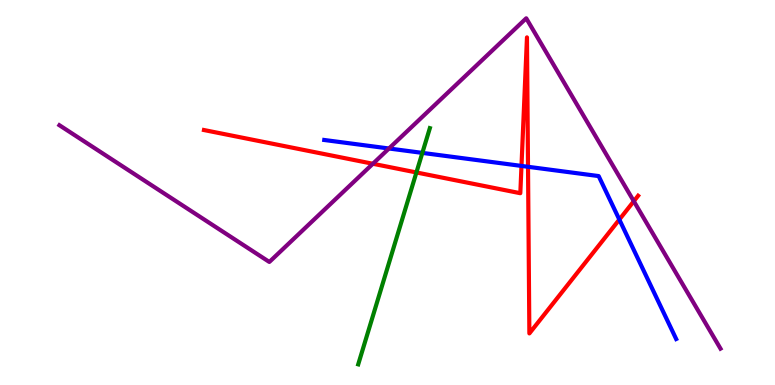[{'lines': ['blue', 'red'], 'intersections': [{'x': 6.73, 'y': 5.69}, {'x': 6.81, 'y': 5.67}, {'x': 7.99, 'y': 4.3}]}, {'lines': ['green', 'red'], 'intersections': [{'x': 5.37, 'y': 5.52}]}, {'lines': ['purple', 'red'], 'intersections': [{'x': 4.81, 'y': 5.75}, {'x': 8.18, 'y': 4.77}]}, {'lines': ['blue', 'green'], 'intersections': [{'x': 5.45, 'y': 6.03}]}, {'lines': ['blue', 'purple'], 'intersections': [{'x': 5.02, 'y': 6.14}]}, {'lines': ['green', 'purple'], 'intersections': []}]